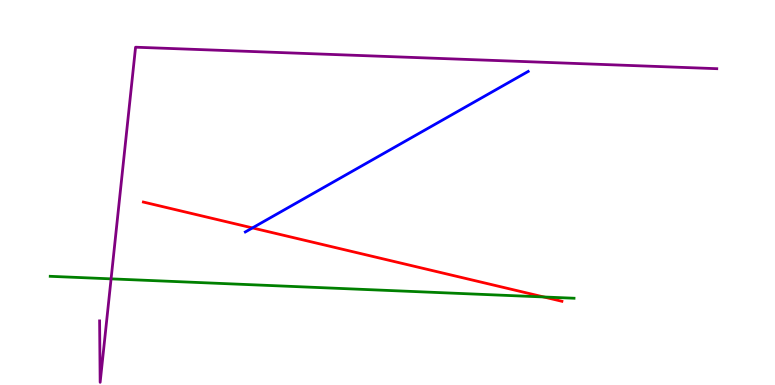[{'lines': ['blue', 'red'], 'intersections': [{'x': 3.26, 'y': 4.08}]}, {'lines': ['green', 'red'], 'intersections': [{'x': 7.02, 'y': 2.29}]}, {'lines': ['purple', 'red'], 'intersections': []}, {'lines': ['blue', 'green'], 'intersections': []}, {'lines': ['blue', 'purple'], 'intersections': []}, {'lines': ['green', 'purple'], 'intersections': [{'x': 1.43, 'y': 2.76}]}]